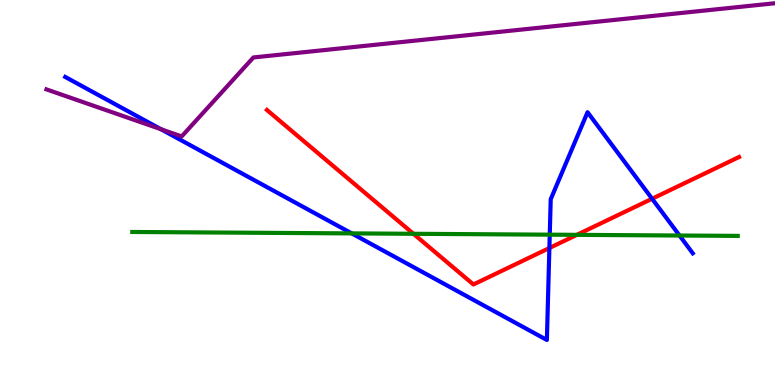[{'lines': ['blue', 'red'], 'intersections': [{'x': 7.09, 'y': 3.56}, {'x': 8.41, 'y': 4.84}]}, {'lines': ['green', 'red'], 'intersections': [{'x': 5.33, 'y': 3.93}, {'x': 7.44, 'y': 3.9}]}, {'lines': ['purple', 'red'], 'intersections': []}, {'lines': ['blue', 'green'], 'intersections': [{'x': 4.54, 'y': 3.94}, {'x': 7.09, 'y': 3.9}, {'x': 8.77, 'y': 3.88}]}, {'lines': ['blue', 'purple'], 'intersections': [{'x': 2.08, 'y': 6.64}]}, {'lines': ['green', 'purple'], 'intersections': []}]